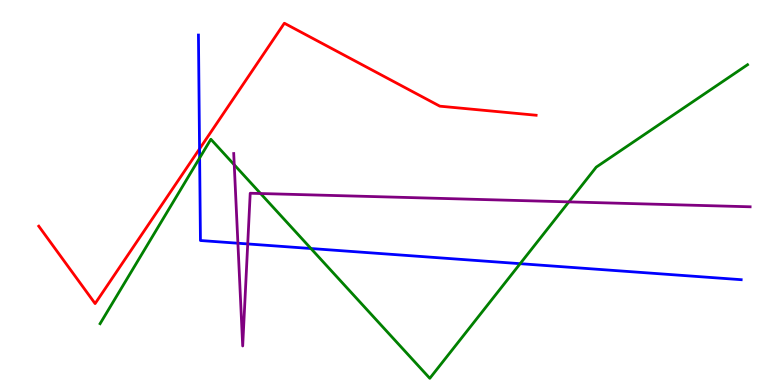[{'lines': ['blue', 'red'], 'intersections': [{'x': 2.57, 'y': 6.13}]}, {'lines': ['green', 'red'], 'intersections': []}, {'lines': ['purple', 'red'], 'intersections': []}, {'lines': ['blue', 'green'], 'intersections': [{'x': 2.58, 'y': 5.9}, {'x': 4.01, 'y': 3.55}, {'x': 6.71, 'y': 3.15}]}, {'lines': ['blue', 'purple'], 'intersections': [{'x': 3.07, 'y': 3.68}, {'x': 3.2, 'y': 3.66}]}, {'lines': ['green', 'purple'], 'intersections': [{'x': 3.02, 'y': 5.72}, {'x': 3.36, 'y': 4.97}, {'x': 7.34, 'y': 4.76}]}]